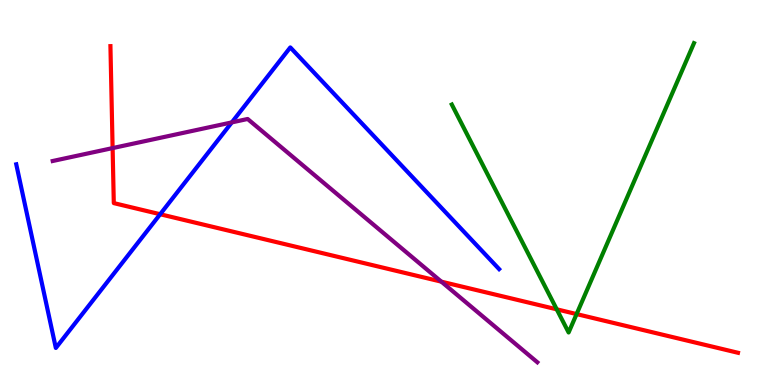[{'lines': ['blue', 'red'], 'intersections': [{'x': 2.07, 'y': 4.44}]}, {'lines': ['green', 'red'], 'intersections': [{'x': 7.18, 'y': 1.97}, {'x': 7.44, 'y': 1.84}]}, {'lines': ['purple', 'red'], 'intersections': [{'x': 1.45, 'y': 6.15}, {'x': 5.69, 'y': 2.68}]}, {'lines': ['blue', 'green'], 'intersections': []}, {'lines': ['blue', 'purple'], 'intersections': [{'x': 2.99, 'y': 6.82}]}, {'lines': ['green', 'purple'], 'intersections': []}]